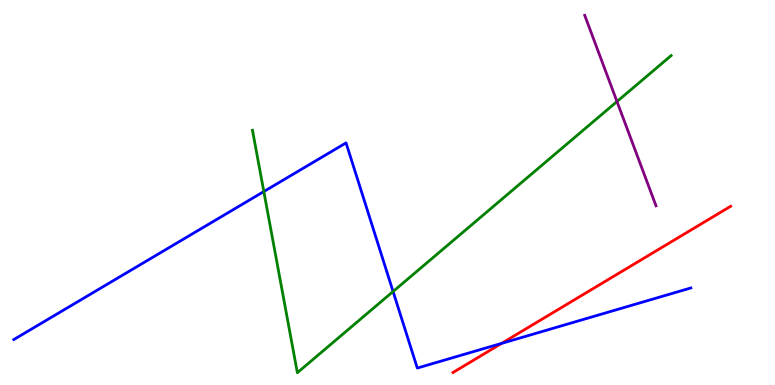[{'lines': ['blue', 'red'], 'intersections': [{'x': 6.47, 'y': 1.08}]}, {'lines': ['green', 'red'], 'intersections': []}, {'lines': ['purple', 'red'], 'intersections': []}, {'lines': ['blue', 'green'], 'intersections': [{'x': 3.4, 'y': 5.02}, {'x': 5.07, 'y': 2.43}]}, {'lines': ['blue', 'purple'], 'intersections': []}, {'lines': ['green', 'purple'], 'intersections': [{'x': 7.96, 'y': 7.36}]}]